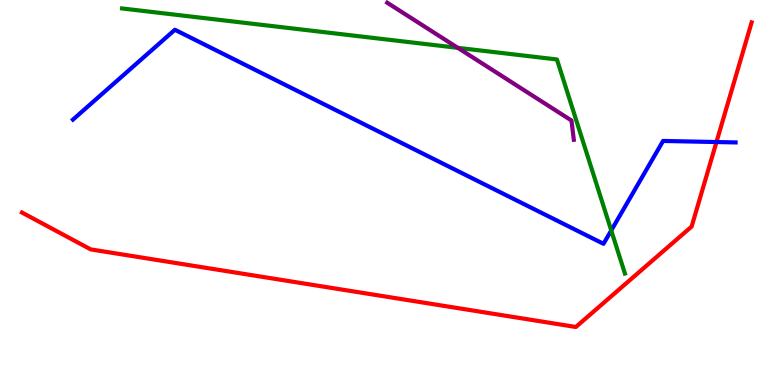[{'lines': ['blue', 'red'], 'intersections': [{'x': 9.24, 'y': 6.31}]}, {'lines': ['green', 'red'], 'intersections': []}, {'lines': ['purple', 'red'], 'intersections': []}, {'lines': ['blue', 'green'], 'intersections': [{'x': 7.89, 'y': 4.01}]}, {'lines': ['blue', 'purple'], 'intersections': []}, {'lines': ['green', 'purple'], 'intersections': [{'x': 5.91, 'y': 8.76}]}]